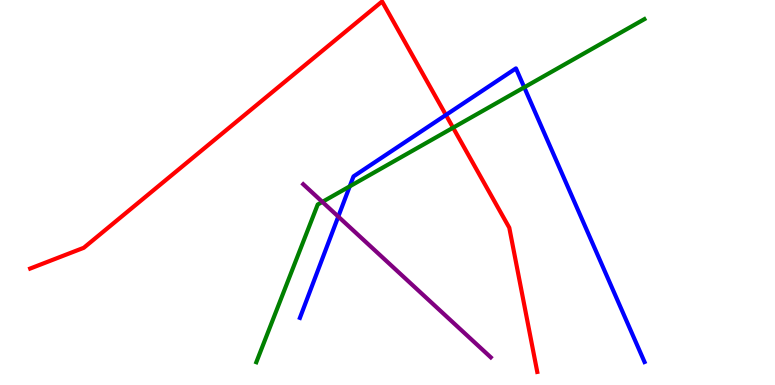[{'lines': ['blue', 'red'], 'intersections': [{'x': 5.75, 'y': 7.01}]}, {'lines': ['green', 'red'], 'intersections': [{'x': 5.85, 'y': 6.68}]}, {'lines': ['purple', 'red'], 'intersections': []}, {'lines': ['blue', 'green'], 'intersections': [{'x': 4.51, 'y': 5.16}, {'x': 6.76, 'y': 7.73}]}, {'lines': ['blue', 'purple'], 'intersections': [{'x': 4.36, 'y': 4.37}]}, {'lines': ['green', 'purple'], 'intersections': [{'x': 4.16, 'y': 4.76}]}]